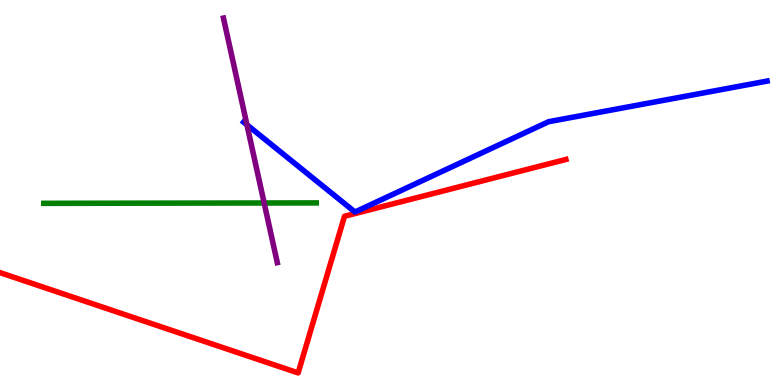[{'lines': ['blue', 'red'], 'intersections': []}, {'lines': ['green', 'red'], 'intersections': []}, {'lines': ['purple', 'red'], 'intersections': []}, {'lines': ['blue', 'green'], 'intersections': []}, {'lines': ['blue', 'purple'], 'intersections': [{'x': 3.19, 'y': 6.76}]}, {'lines': ['green', 'purple'], 'intersections': [{'x': 3.41, 'y': 4.73}]}]